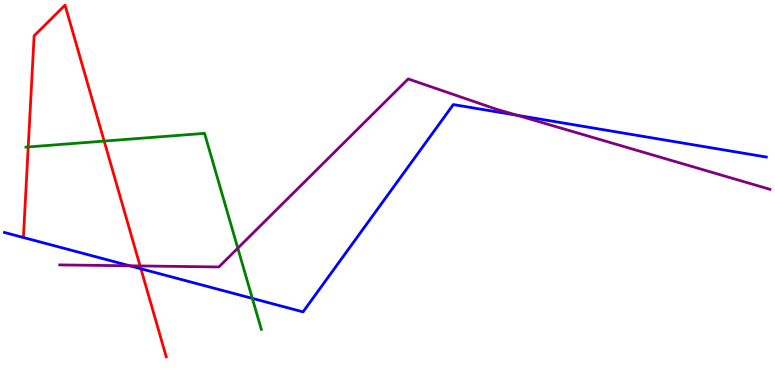[{'lines': ['blue', 'red'], 'intersections': [{'x': 1.82, 'y': 3.02}]}, {'lines': ['green', 'red'], 'intersections': [{'x': 0.364, 'y': 6.18}, {'x': 1.34, 'y': 6.34}]}, {'lines': ['purple', 'red'], 'intersections': [{'x': 1.81, 'y': 3.09}]}, {'lines': ['blue', 'green'], 'intersections': [{'x': 3.26, 'y': 2.25}]}, {'lines': ['blue', 'purple'], 'intersections': [{'x': 1.68, 'y': 3.1}, {'x': 6.67, 'y': 7.01}]}, {'lines': ['green', 'purple'], 'intersections': [{'x': 3.07, 'y': 3.55}]}]